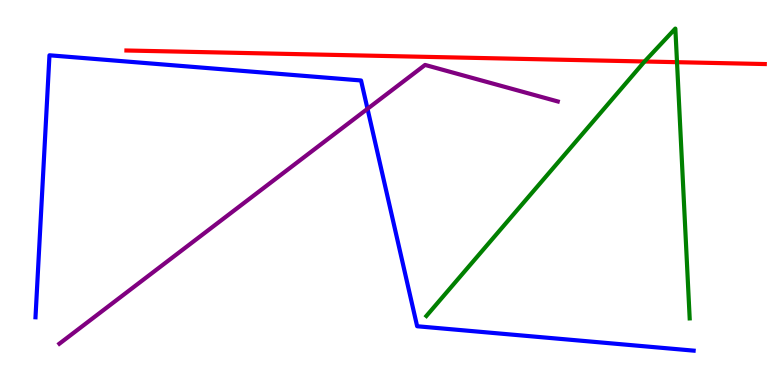[{'lines': ['blue', 'red'], 'intersections': []}, {'lines': ['green', 'red'], 'intersections': [{'x': 8.32, 'y': 8.4}, {'x': 8.74, 'y': 8.38}]}, {'lines': ['purple', 'red'], 'intersections': []}, {'lines': ['blue', 'green'], 'intersections': []}, {'lines': ['blue', 'purple'], 'intersections': [{'x': 4.74, 'y': 7.17}]}, {'lines': ['green', 'purple'], 'intersections': []}]